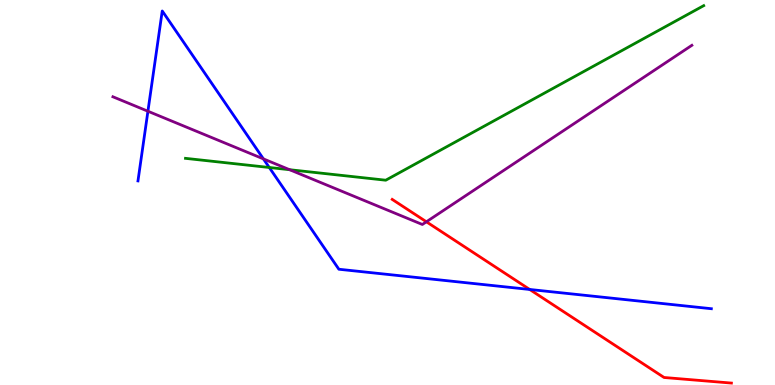[{'lines': ['blue', 'red'], 'intersections': [{'x': 6.83, 'y': 2.48}]}, {'lines': ['green', 'red'], 'intersections': []}, {'lines': ['purple', 'red'], 'intersections': [{'x': 5.5, 'y': 4.24}]}, {'lines': ['blue', 'green'], 'intersections': [{'x': 3.47, 'y': 5.65}]}, {'lines': ['blue', 'purple'], 'intersections': [{'x': 1.91, 'y': 7.11}, {'x': 3.4, 'y': 5.87}]}, {'lines': ['green', 'purple'], 'intersections': [{'x': 3.74, 'y': 5.59}]}]